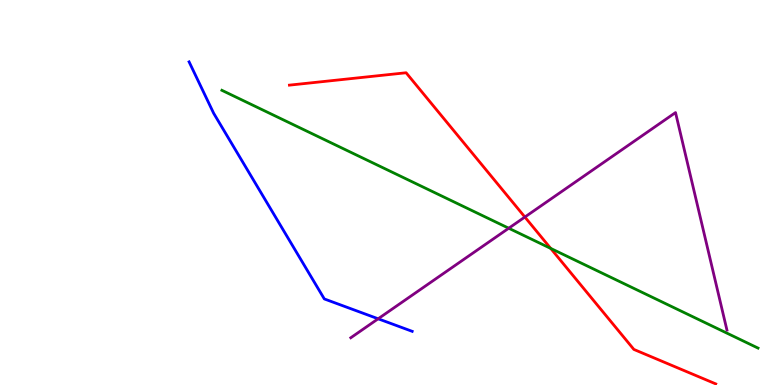[{'lines': ['blue', 'red'], 'intersections': []}, {'lines': ['green', 'red'], 'intersections': [{'x': 7.11, 'y': 3.55}]}, {'lines': ['purple', 'red'], 'intersections': [{'x': 6.77, 'y': 4.36}]}, {'lines': ['blue', 'green'], 'intersections': []}, {'lines': ['blue', 'purple'], 'intersections': [{'x': 4.88, 'y': 1.72}]}, {'lines': ['green', 'purple'], 'intersections': [{'x': 6.56, 'y': 4.07}]}]